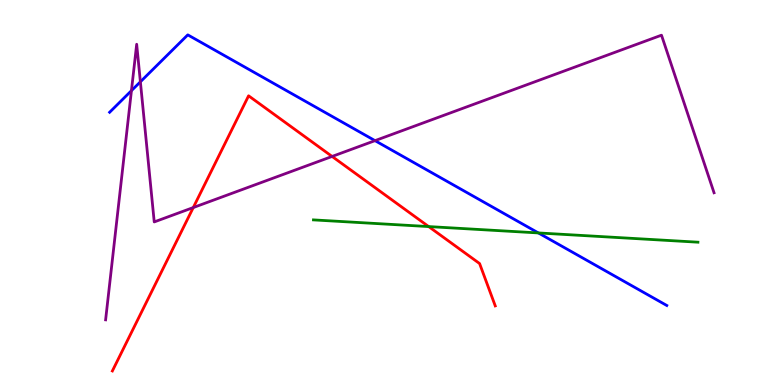[{'lines': ['blue', 'red'], 'intersections': []}, {'lines': ['green', 'red'], 'intersections': [{'x': 5.53, 'y': 4.11}]}, {'lines': ['purple', 'red'], 'intersections': [{'x': 2.49, 'y': 4.61}, {'x': 4.29, 'y': 5.94}]}, {'lines': ['blue', 'green'], 'intersections': [{'x': 6.95, 'y': 3.95}]}, {'lines': ['blue', 'purple'], 'intersections': [{'x': 1.7, 'y': 7.65}, {'x': 1.81, 'y': 7.88}, {'x': 4.84, 'y': 6.35}]}, {'lines': ['green', 'purple'], 'intersections': []}]